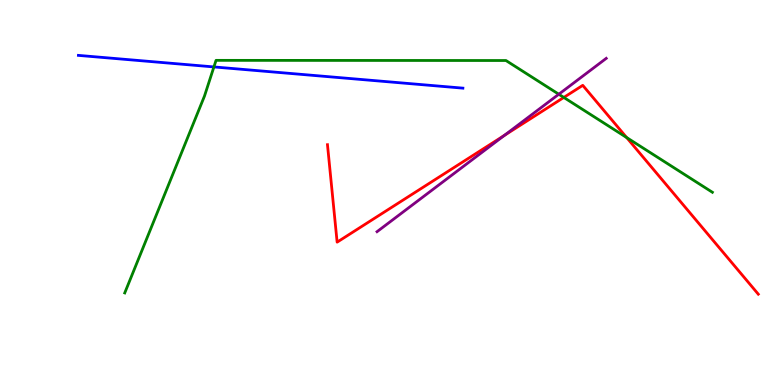[{'lines': ['blue', 'red'], 'intersections': []}, {'lines': ['green', 'red'], 'intersections': [{'x': 7.28, 'y': 7.47}, {'x': 8.09, 'y': 6.43}]}, {'lines': ['purple', 'red'], 'intersections': [{'x': 6.51, 'y': 6.48}]}, {'lines': ['blue', 'green'], 'intersections': [{'x': 2.76, 'y': 8.26}]}, {'lines': ['blue', 'purple'], 'intersections': []}, {'lines': ['green', 'purple'], 'intersections': [{'x': 7.21, 'y': 7.55}]}]